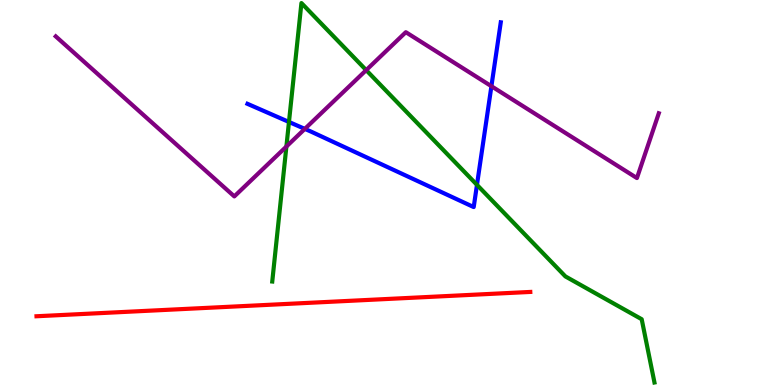[{'lines': ['blue', 'red'], 'intersections': []}, {'lines': ['green', 'red'], 'intersections': []}, {'lines': ['purple', 'red'], 'intersections': []}, {'lines': ['blue', 'green'], 'intersections': [{'x': 3.73, 'y': 6.83}, {'x': 6.15, 'y': 5.2}]}, {'lines': ['blue', 'purple'], 'intersections': [{'x': 3.93, 'y': 6.65}, {'x': 6.34, 'y': 7.76}]}, {'lines': ['green', 'purple'], 'intersections': [{'x': 3.7, 'y': 6.19}, {'x': 4.73, 'y': 8.18}]}]